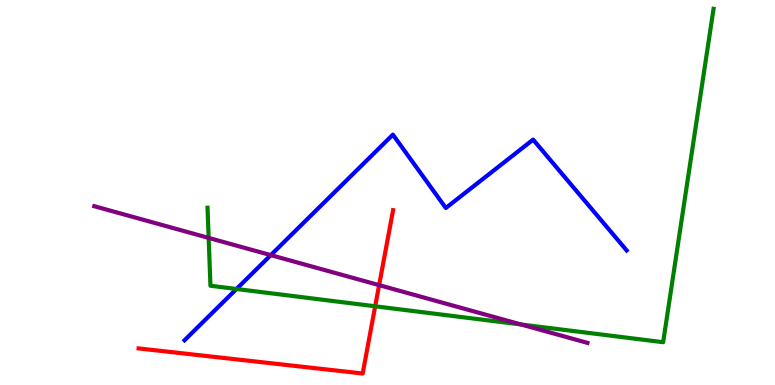[{'lines': ['blue', 'red'], 'intersections': []}, {'lines': ['green', 'red'], 'intersections': [{'x': 4.84, 'y': 2.04}]}, {'lines': ['purple', 'red'], 'intersections': [{'x': 4.89, 'y': 2.59}]}, {'lines': ['blue', 'green'], 'intersections': [{'x': 3.05, 'y': 2.49}]}, {'lines': ['blue', 'purple'], 'intersections': [{'x': 3.49, 'y': 3.37}]}, {'lines': ['green', 'purple'], 'intersections': [{'x': 2.69, 'y': 3.82}, {'x': 6.72, 'y': 1.57}]}]